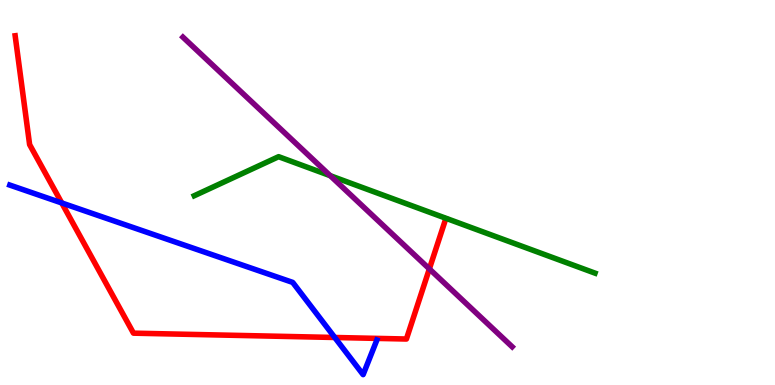[{'lines': ['blue', 'red'], 'intersections': [{'x': 0.797, 'y': 4.73}, {'x': 4.32, 'y': 1.23}]}, {'lines': ['green', 'red'], 'intersections': []}, {'lines': ['purple', 'red'], 'intersections': [{'x': 5.54, 'y': 3.02}]}, {'lines': ['blue', 'green'], 'intersections': []}, {'lines': ['blue', 'purple'], 'intersections': []}, {'lines': ['green', 'purple'], 'intersections': [{'x': 4.26, 'y': 5.44}]}]